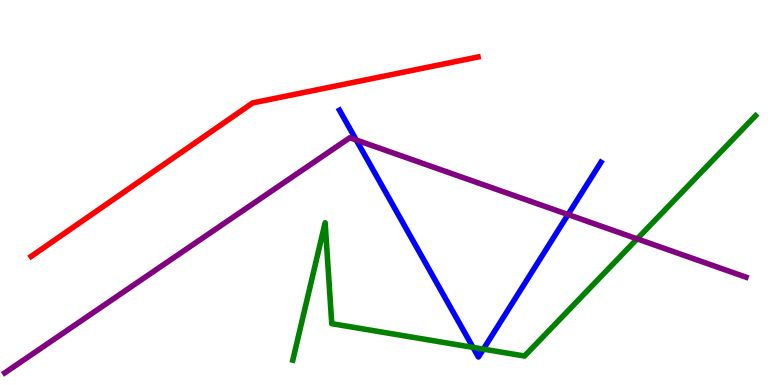[{'lines': ['blue', 'red'], 'intersections': []}, {'lines': ['green', 'red'], 'intersections': []}, {'lines': ['purple', 'red'], 'intersections': []}, {'lines': ['blue', 'green'], 'intersections': [{'x': 6.1, 'y': 0.977}, {'x': 6.24, 'y': 0.932}]}, {'lines': ['blue', 'purple'], 'intersections': [{'x': 4.6, 'y': 6.36}, {'x': 7.33, 'y': 4.43}]}, {'lines': ['green', 'purple'], 'intersections': [{'x': 8.22, 'y': 3.8}]}]